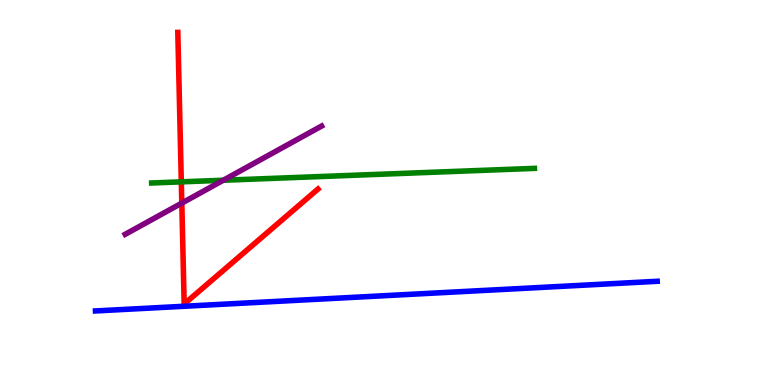[{'lines': ['blue', 'red'], 'intersections': []}, {'lines': ['green', 'red'], 'intersections': [{'x': 2.34, 'y': 5.28}]}, {'lines': ['purple', 'red'], 'intersections': [{'x': 2.35, 'y': 4.72}]}, {'lines': ['blue', 'green'], 'intersections': []}, {'lines': ['blue', 'purple'], 'intersections': []}, {'lines': ['green', 'purple'], 'intersections': [{'x': 2.88, 'y': 5.32}]}]